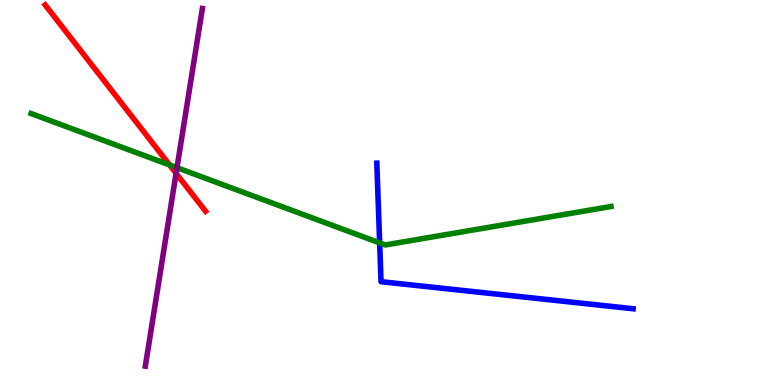[{'lines': ['blue', 'red'], 'intersections': []}, {'lines': ['green', 'red'], 'intersections': [{'x': 2.19, 'y': 5.72}]}, {'lines': ['purple', 'red'], 'intersections': [{'x': 2.27, 'y': 5.5}]}, {'lines': ['blue', 'green'], 'intersections': [{'x': 4.9, 'y': 3.69}]}, {'lines': ['blue', 'purple'], 'intersections': []}, {'lines': ['green', 'purple'], 'intersections': [{'x': 2.28, 'y': 5.64}]}]